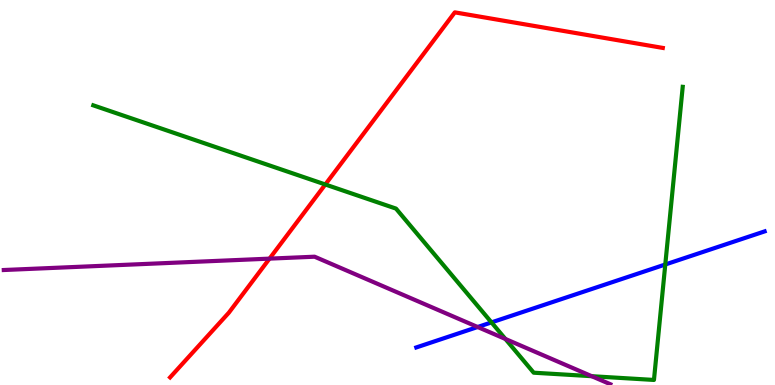[{'lines': ['blue', 'red'], 'intersections': []}, {'lines': ['green', 'red'], 'intersections': [{'x': 4.2, 'y': 5.21}]}, {'lines': ['purple', 'red'], 'intersections': [{'x': 3.48, 'y': 3.28}]}, {'lines': ['blue', 'green'], 'intersections': [{'x': 6.34, 'y': 1.63}, {'x': 8.58, 'y': 3.13}]}, {'lines': ['blue', 'purple'], 'intersections': [{'x': 6.16, 'y': 1.51}]}, {'lines': ['green', 'purple'], 'intersections': [{'x': 6.52, 'y': 1.2}, {'x': 7.64, 'y': 0.229}]}]